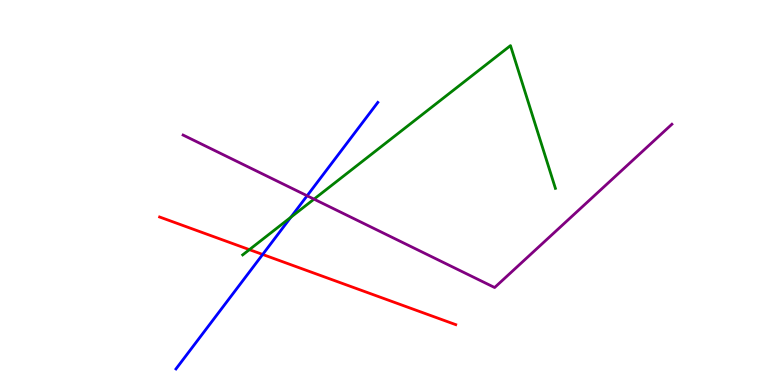[{'lines': ['blue', 'red'], 'intersections': [{'x': 3.39, 'y': 3.39}]}, {'lines': ['green', 'red'], 'intersections': [{'x': 3.22, 'y': 3.52}]}, {'lines': ['purple', 'red'], 'intersections': []}, {'lines': ['blue', 'green'], 'intersections': [{'x': 3.75, 'y': 4.36}]}, {'lines': ['blue', 'purple'], 'intersections': [{'x': 3.96, 'y': 4.92}]}, {'lines': ['green', 'purple'], 'intersections': [{'x': 4.05, 'y': 4.83}]}]